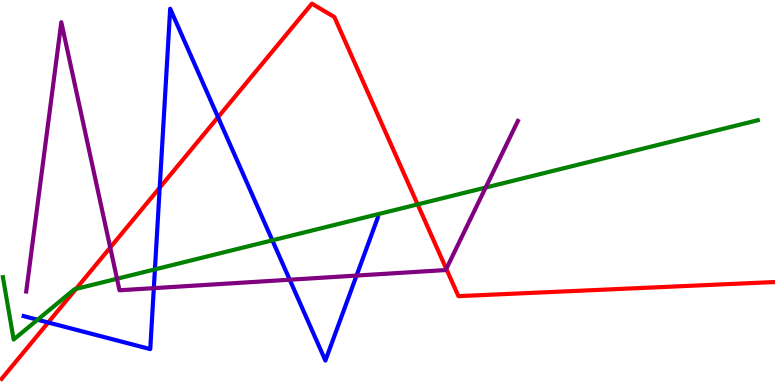[{'lines': ['blue', 'red'], 'intersections': [{'x': 0.622, 'y': 1.62}, {'x': 2.06, 'y': 5.12}, {'x': 2.81, 'y': 6.96}]}, {'lines': ['green', 'red'], 'intersections': [{'x': 0.981, 'y': 2.5}, {'x': 5.39, 'y': 4.69}]}, {'lines': ['purple', 'red'], 'intersections': [{'x': 1.42, 'y': 3.57}, {'x': 5.76, 'y': 3.02}]}, {'lines': ['blue', 'green'], 'intersections': [{'x': 0.485, 'y': 1.7}, {'x': 2.0, 'y': 3.0}, {'x': 3.51, 'y': 3.76}]}, {'lines': ['blue', 'purple'], 'intersections': [{'x': 1.98, 'y': 2.52}, {'x': 3.74, 'y': 2.73}, {'x': 4.6, 'y': 2.84}]}, {'lines': ['green', 'purple'], 'intersections': [{'x': 1.51, 'y': 2.76}, {'x': 6.27, 'y': 5.13}]}]